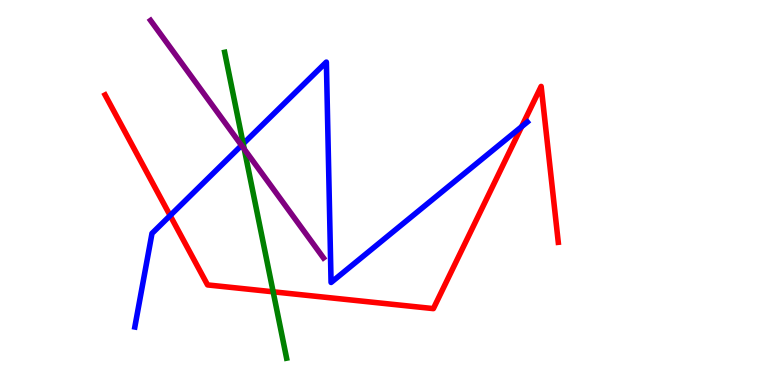[{'lines': ['blue', 'red'], 'intersections': [{'x': 2.2, 'y': 4.4}, {'x': 6.73, 'y': 6.71}]}, {'lines': ['green', 'red'], 'intersections': [{'x': 3.52, 'y': 2.42}]}, {'lines': ['purple', 'red'], 'intersections': []}, {'lines': ['blue', 'green'], 'intersections': [{'x': 3.14, 'y': 6.27}]}, {'lines': ['blue', 'purple'], 'intersections': [{'x': 3.12, 'y': 6.22}]}, {'lines': ['green', 'purple'], 'intersections': [{'x': 3.15, 'y': 6.13}]}]